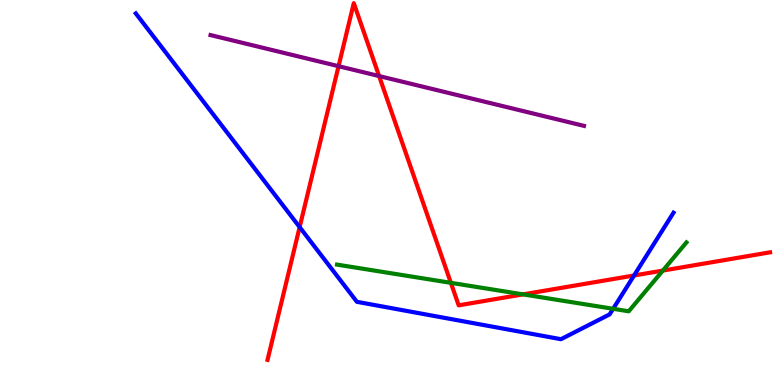[{'lines': ['blue', 'red'], 'intersections': [{'x': 3.87, 'y': 4.1}, {'x': 8.18, 'y': 2.84}]}, {'lines': ['green', 'red'], 'intersections': [{'x': 5.82, 'y': 2.65}, {'x': 6.75, 'y': 2.35}, {'x': 8.55, 'y': 2.97}]}, {'lines': ['purple', 'red'], 'intersections': [{'x': 4.37, 'y': 8.28}, {'x': 4.89, 'y': 8.02}]}, {'lines': ['blue', 'green'], 'intersections': [{'x': 7.91, 'y': 1.98}]}, {'lines': ['blue', 'purple'], 'intersections': []}, {'lines': ['green', 'purple'], 'intersections': []}]